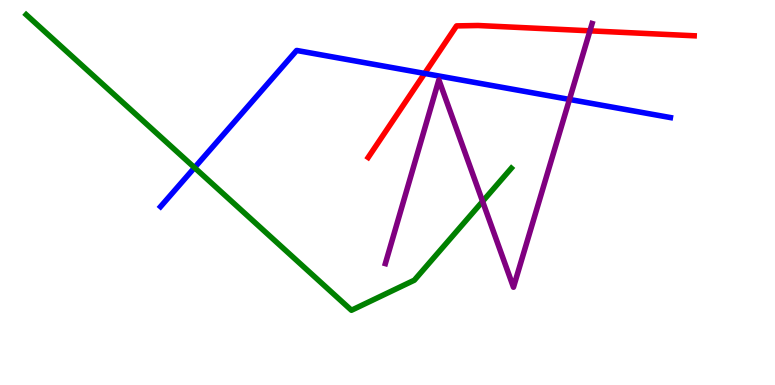[{'lines': ['blue', 'red'], 'intersections': [{'x': 5.48, 'y': 8.09}]}, {'lines': ['green', 'red'], 'intersections': []}, {'lines': ['purple', 'red'], 'intersections': [{'x': 7.61, 'y': 9.2}]}, {'lines': ['blue', 'green'], 'intersections': [{'x': 2.51, 'y': 5.65}]}, {'lines': ['blue', 'purple'], 'intersections': [{'x': 7.35, 'y': 7.42}]}, {'lines': ['green', 'purple'], 'intersections': [{'x': 6.23, 'y': 4.77}]}]